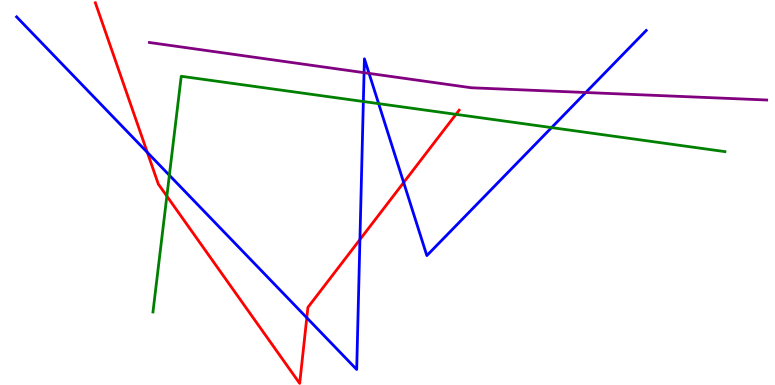[{'lines': ['blue', 'red'], 'intersections': [{'x': 1.9, 'y': 6.04}, {'x': 3.96, 'y': 1.75}, {'x': 4.64, 'y': 3.78}, {'x': 5.21, 'y': 5.26}]}, {'lines': ['green', 'red'], 'intersections': [{'x': 2.15, 'y': 4.91}, {'x': 5.88, 'y': 7.03}]}, {'lines': ['purple', 'red'], 'intersections': []}, {'lines': ['blue', 'green'], 'intersections': [{'x': 2.19, 'y': 5.45}, {'x': 4.69, 'y': 7.36}, {'x': 4.89, 'y': 7.31}, {'x': 7.12, 'y': 6.69}]}, {'lines': ['blue', 'purple'], 'intersections': [{'x': 4.7, 'y': 8.11}, {'x': 4.76, 'y': 8.09}, {'x': 7.56, 'y': 7.6}]}, {'lines': ['green', 'purple'], 'intersections': []}]